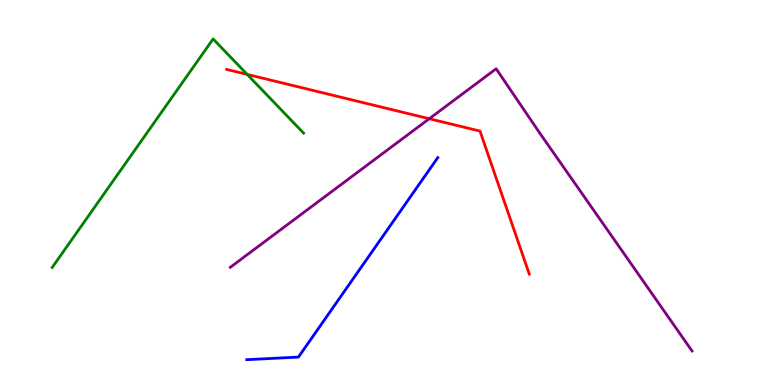[{'lines': ['blue', 'red'], 'intersections': []}, {'lines': ['green', 'red'], 'intersections': [{'x': 3.19, 'y': 8.07}]}, {'lines': ['purple', 'red'], 'intersections': [{'x': 5.54, 'y': 6.92}]}, {'lines': ['blue', 'green'], 'intersections': []}, {'lines': ['blue', 'purple'], 'intersections': []}, {'lines': ['green', 'purple'], 'intersections': []}]